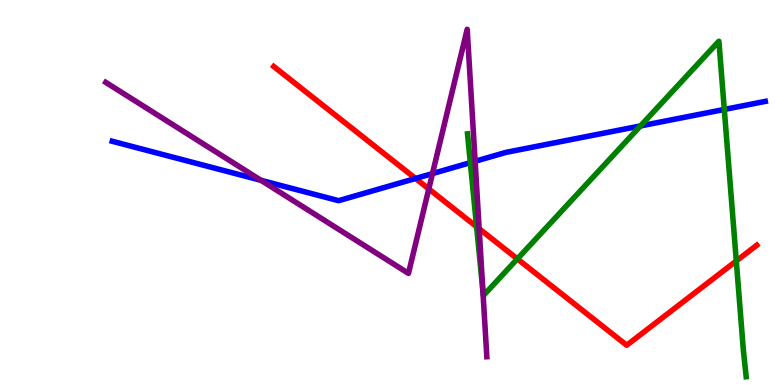[{'lines': ['blue', 'red'], 'intersections': [{'x': 5.36, 'y': 5.36}]}, {'lines': ['green', 'red'], 'intersections': [{'x': 6.15, 'y': 4.11}, {'x': 6.68, 'y': 3.28}, {'x': 9.5, 'y': 3.22}]}, {'lines': ['purple', 'red'], 'intersections': [{'x': 5.53, 'y': 5.09}, {'x': 6.18, 'y': 4.06}]}, {'lines': ['blue', 'green'], 'intersections': [{'x': 6.07, 'y': 5.78}, {'x': 8.26, 'y': 6.73}, {'x': 9.35, 'y': 7.16}]}, {'lines': ['blue', 'purple'], 'intersections': [{'x': 3.37, 'y': 5.32}, {'x': 5.58, 'y': 5.49}, {'x': 6.13, 'y': 5.81}]}, {'lines': ['green', 'purple'], 'intersections': [{'x': 6.23, 'y': 2.44}]}]